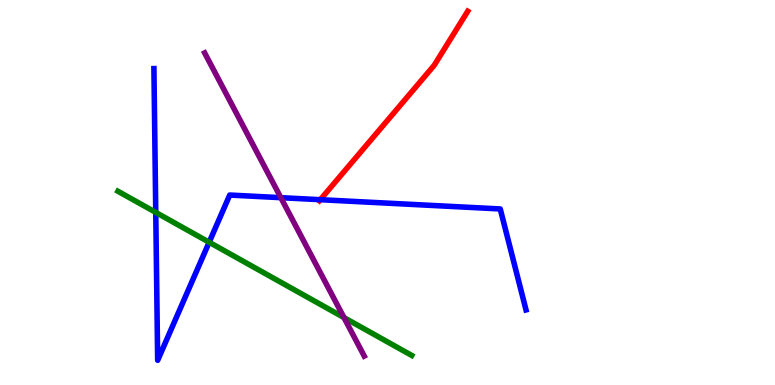[{'lines': ['blue', 'red'], 'intersections': [{'x': 4.13, 'y': 4.81}]}, {'lines': ['green', 'red'], 'intersections': []}, {'lines': ['purple', 'red'], 'intersections': []}, {'lines': ['blue', 'green'], 'intersections': [{'x': 2.01, 'y': 4.48}, {'x': 2.7, 'y': 3.71}]}, {'lines': ['blue', 'purple'], 'intersections': [{'x': 3.62, 'y': 4.87}]}, {'lines': ['green', 'purple'], 'intersections': [{'x': 4.44, 'y': 1.75}]}]